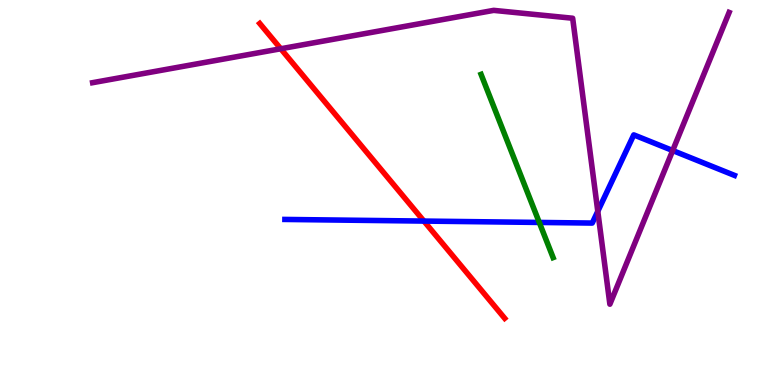[{'lines': ['blue', 'red'], 'intersections': [{'x': 5.47, 'y': 4.26}]}, {'lines': ['green', 'red'], 'intersections': []}, {'lines': ['purple', 'red'], 'intersections': [{'x': 3.62, 'y': 8.73}]}, {'lines': ['blue', 'green'], 'intersections': [{'x': 6.96, 'y': 4.22}]}, {'lines': ['blue', 'purple'], 'intersections': [{'x': 7.71, 'y': 4.51}, {'x': 8.68, 'y': 6.09}]}, {'lines': ['green', 'purple'], 'intersections': []}]